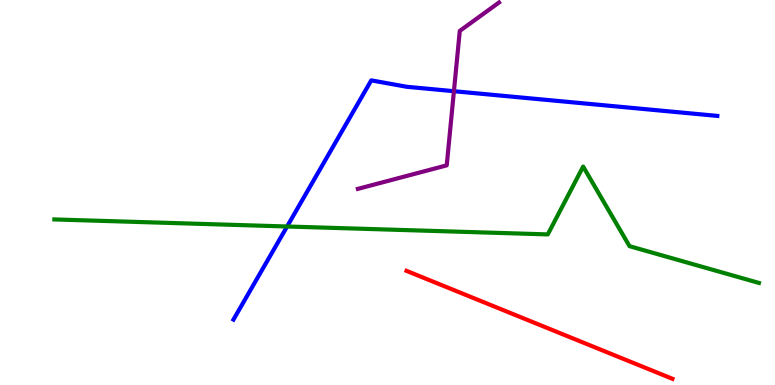[{'lines': ['blue', 'red'], 'intersections': []}, {'lines': ['green', 'red'], 'intersections': []}, {'lines': ['purple', 'red'], 'intersections': []}, {'lines': ['blue', 'green'], 'intersections': [{'x': 3.7, 'y': 4.12}]}, {'lines': ['blue', 'purple'], 'intersections': [{'x': 5.86, 'y': 7.63}]}, {'lines': ['green', 'purple'], 'intersections': []}]